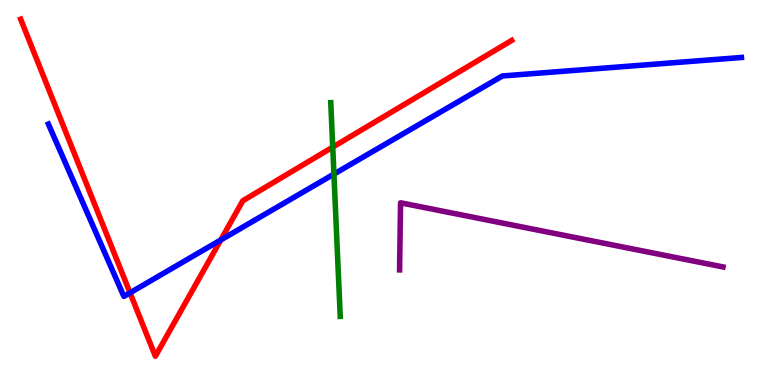[{'lines': ['blue', 'red'], 'intersections': [{'x': 1.68, 'y': 2.39}, {'x': 2.85, 'y': 3.77}]}, {'lines': ['green', 'red'], 'intersections': [{'x': 4.29, 'y': 6.18}]}, {'lines': ['purple', 'red'], 'intersections': []}, {'lines': ['blue', 'green'], 'intersections': [{'x': 4.31, 'y': 5.48}]}, {'lines': ['blue', 'purple'], 'intersections': []}, {'lines': ['green', 'purple'], 'intersections': []}]